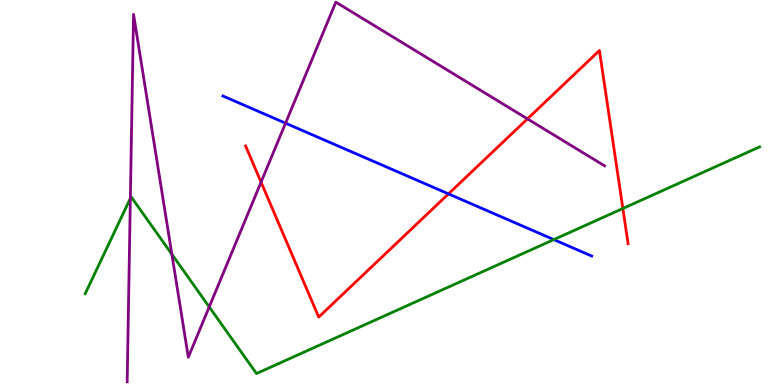[{'lines': ['blue', 'red'], 'intersections': [{'x': 5.79, 'y': 4.96}]}, {'lines': ['green', 'red'], 'intersections': [{'x': 8.04, 'y': 4.58}]}, {'lines': ['purple', 'red'], 'intersections': [{'x': 3.37, 'y': 5.27}, {'x': 6.81, 'y': 6.91}]}, {'lines': ['blue', 'green'], 'intersections': [{'x': 7.15, 'y': 3.78}]}, {'lines': ['blue', 'purple'], 'intersections': [{'x': 3.68, 'y': 6.8}]}, {'lines': ['green', 'purple'], 'intersections': [{'x': 1.68, 'y': 4.85}, {'x': 2.22, 'y': 3.4}, {'x': 2.7, 'y': 2.03}]}]